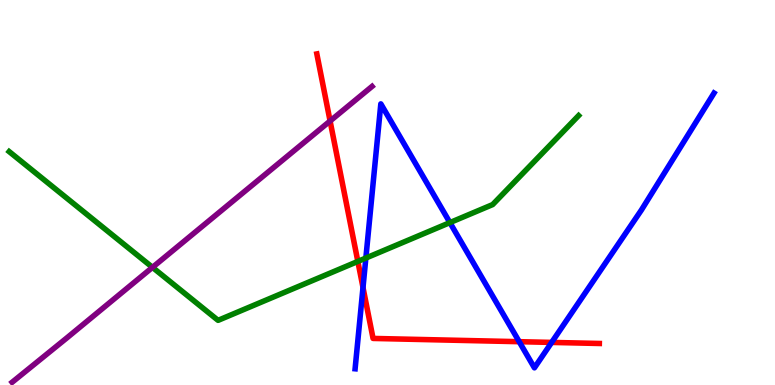[{'lines': ['blue', 'red'], 'intersections': [{'x': 4.68, 'y': 2.53}, {'x': 6.7, 'y': 1.12}, {'x': 7.12, 'y': 1.11}]}, {'lines': ['green', 'red'], 'intersections': [{'x': 4.62, 'y': 3.21}]}, {'lines': ['purple', 'red'], 'intersections': [{'x': 4.26, 'y': 6.86}]}, {'lines': ['blue', 'green'], 'intersections': [{'x': 4.72, 'y': 3.3}, {'x': 5.81, 'y': 4.22}]}, {'lines': ['blue', 'purple'], 'intersections': []}, {'lines': ['green', 'purple'], 'intersections': [{'x': 1.97, 'y': 3.06}]}]